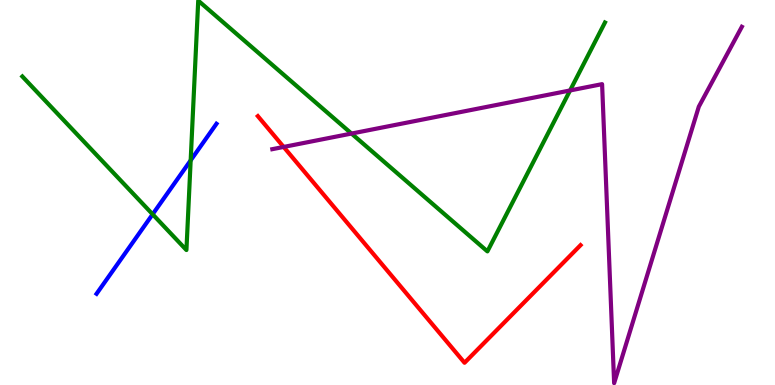[{'lines': ['blue', 'red'], 'intersections': []}, {'lines': ['green', 'red'], 'intersections': []}, {'lines': ['purple', 'red'], 'intersections': [{'x': 3.66, 'y': 6.18}]}, {'lines': ['blue', 'green'], 'intersections': [{'x': 1.97, 'y': 4.43}, {'x': 2.46, 'y': 5.83}]}, {'lines': ['blue', 'purple'], 'intersections': []}, {'lines': ['green', 'purple'], 'intersections': [{'x': 4.54, 'y': 6.53}, {'x': 7.36, 'y': 7.65}]}]